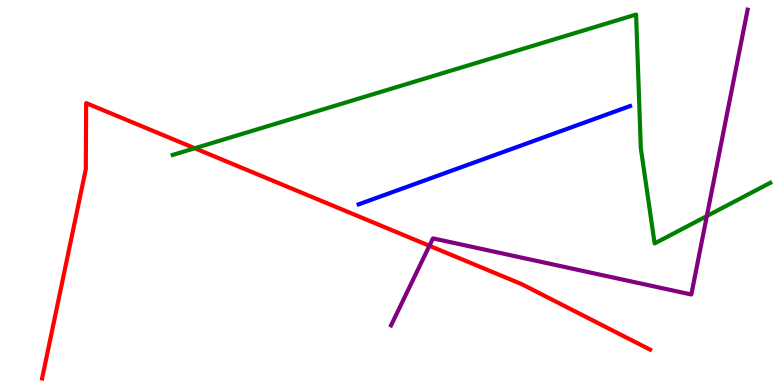[{'lines': ['blue', 'red'], 'intersections': []}, {'lines': ['green', 'red'], 'intersections': [{'x': 2.51, 'y': 6.15}]}, {'lines': ['purple', 'red'], 'intersections': [{'x': 5.54, 'y': 3.62}]}, {'lines': ['blue', 'green'], 'intersections': []}, {'lines': ['blue', 'purple'], 'intersections': []}, {'lines': ['green', 'purple'], 'intersections': [{'x': 9.12, 'y': 4.39}]}]